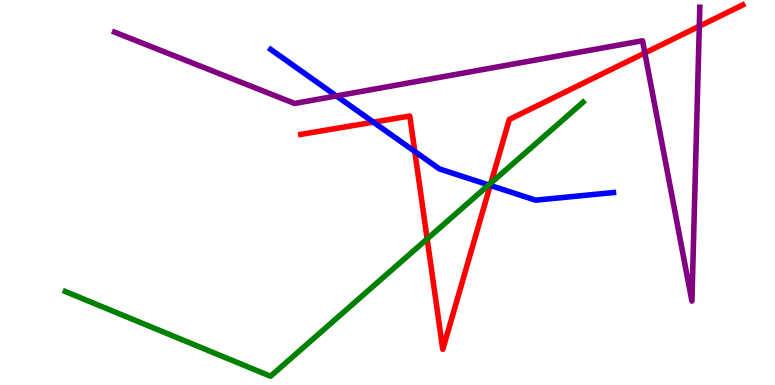[{'lines': ['blue', 'red'], 'intersections': [{'x': 4.82, 'y': 6.83}, {'x': 5.35, 'y': 6.07}, {'x': 6.33, 'y': 5.18}]}, {'lines': ['green', 'red'], 'intersections': [{'x': 5.51, 'y': 3.79}, {'x': 6.33, 'y': 5.25}]}, {'lines': ['purple', 'red'], 'intersections': [{'x': 8.32, 'y': 8.62}, {'x': 9.02, 'y': 9.32}]}, {'lines': ['blue', 'green'], 'intersections': [{'x': 6.31, 'y': 5.2}]}, {'lines': ['blue', 'purple'], 'intersections': [{'x': 4.34, 'y': 7.51}]}, {'lines': ['green', 'purple'], 'intersections': []}]